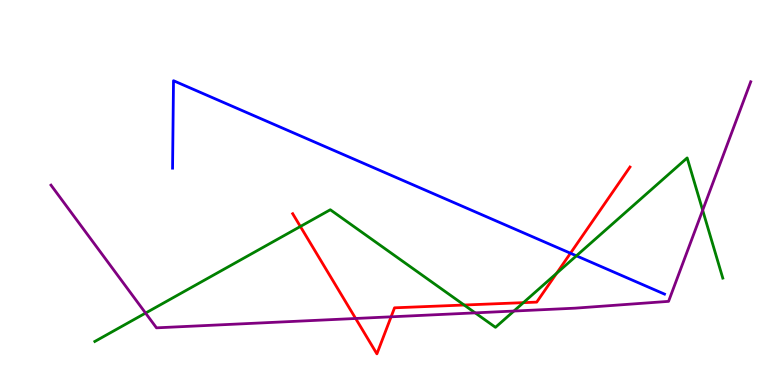[{'lines': ['blue', 'red'], 'intersections': [{'x': 7.36, 'y': 3.42}]}, {'lines': ['green', 'red'], 'intersections': [{'x': 3.88, 'y': 4.12}, {'x': 5.99, 'y': 2.08}, {'x': 6.75, 'y': 2.14}, {'x': 7.18, 'y': 2.9}]}, {'lines': ['purple', 'red'], 'intersections': [{'x': 4.59, 'y': 1.73}, {'x': 5.05, 'y': 1.77}]}, {'lines': ['blue', 'green'], 'intersections': [{'x': 7.44, 'y': 3.36}]}, {'lines': ['blue', 'purple'], 'intersections': []}, {'lines': ['green', 'purple'], 'intersections': [{'x': 1.88, 'y': 1.87}, {'x': 6.13, 'y': 1.87}, {'x': 6.63, 'y': 1.92}, {'x': 9.07, 'y': 4.54}]}]